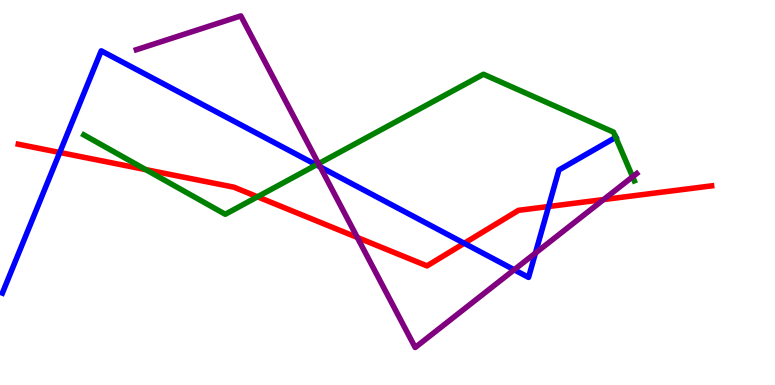[{'lines': ['blue', 'red'], 'intersections': [{'x': 0.771, 'y': 6.04}, {'x': 5.99, 'y': 3.68}, {'x': 7.08, 'y': 4.64}]}, {'lines': ['green', 'red'], 'intersections': [{'x': 1.88, 'y': 5.59}, {'x': 3.32, 'y': 4.89}]}, {'lines': ['purple', 'red'], 'intersections': [{'x': 4.61, 'y': 3.83}, {'x': 7.79, 'y': 4.82}]}, {'lines': ['blue', 'green'], 'intersections': [{'x': 4.08, 'y': 5.72}, {'x': 7.94, 'y': 6.43}]}, {'lines': ['blue', 'purple'], 'intersections': [{'x': 4.13, 'y': 5.66}, {'x': 6.63, 'y': 2.99}, {'x': 6.91, 'y': 3.43}]}, {'lines': ['green', 'purple'], 'intersections': [{'x': 4.11, 'y': 5.75}, {'x': 8.16, 'y': 5.41}]}]